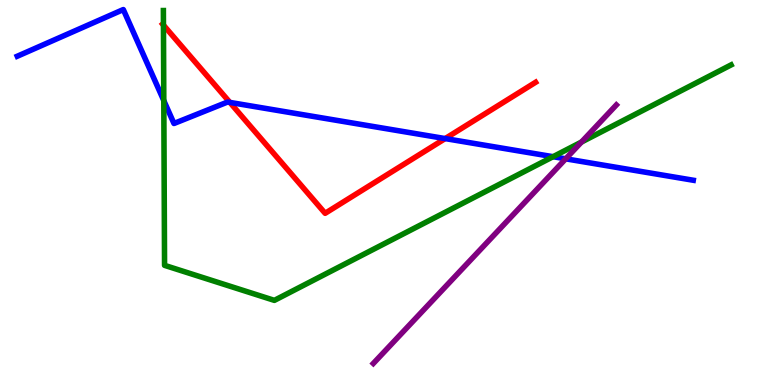[{'lines': ['blue', 'red'], 'intersections': [{'x': 2.97, 'y': 7.34}, {'x': 5.74, 'y': 6.4}]}, {'lines': ['green', 'red'], 'intersections': [{'x': 2.11, 'y': 9.35}]}, {'lines': ['purple', 'red'], 'intersections': []}, {'lines': ['blue', 'green'], 'intersections': [{'x': 2.11, 'y': 7.39}, {'x': 7.14, 'y': 5.93}]}, {'lines': ['blue', 'purple'], 'intersections': [{'x': 7.3, 'y': 5.87}]}, {'lines': ['green', 'purple'], 'intersections': [{'x': 7.5, 'y': 6.31}]}]